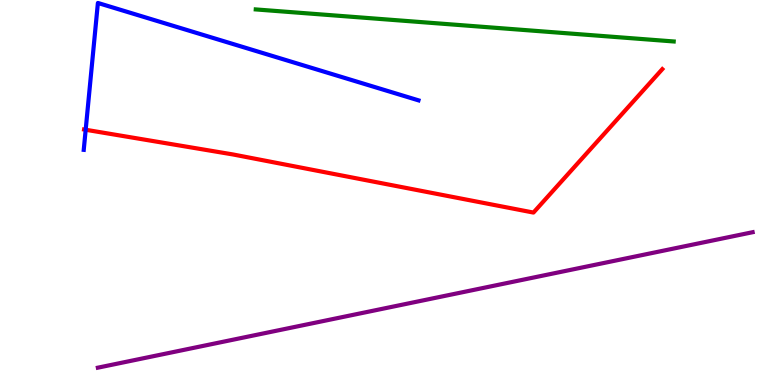[{'lines': ['blue', 'red'], 'intersections': [{'x': 1.11, 'y': 6.63}]}, {'lines': ['green', 'red'], 'intersections': []}, {'lines': ['purple', 'red'], 'intersections': []}, {'lines': ['blue', 'green'], 'intersections': []}, {'lines': ['blue', 'purple'], 'intersections': []}, {'lines': ['green', 'purple'], 'intersections': []}]